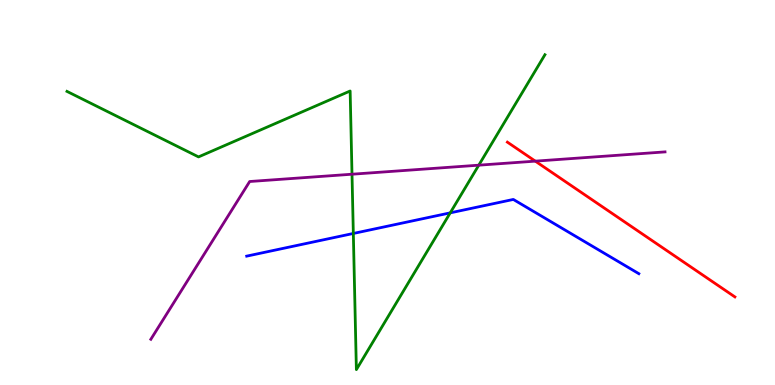[{'lines': ['blue', 'red'], 'intersections': []}, {'lines': ['green', 'red'], 'intersections': []}, {'lines': ['purple', 'red'], 'intersections': [{'x': 6.91, 'y': 5.81}]}, {'lines': ['blue', 'green'], 'intersections': [{'x': 4.56, 'y': 3.94}, {'x': 5.81, 'y': 4.47}]}, {'lines': ['blue', 'purple'], 'intersections': []}, {'lines': ['green', 'purple'], 'intersections': [{'x': 4.54, 'y': 5.47}, {'x': 6.18, 'y': 5.71}]}]